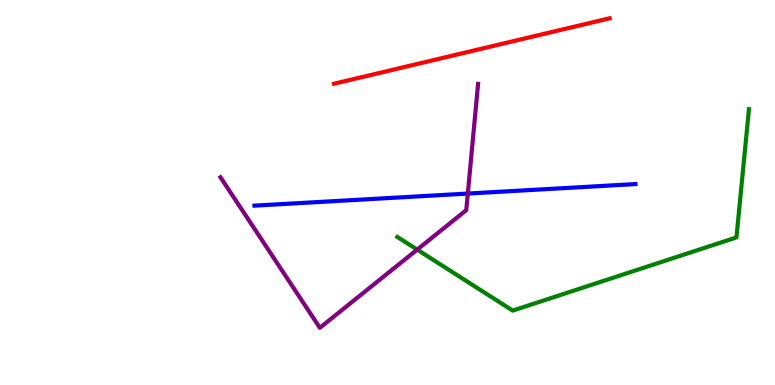[{'lines': ['blue', 'red'], 'intersections': []}, {'lines': ['green', 'red'], 'intersections': []}, {'lines': ['purple', 'red'], 'intersections': []}, {'lines': ['blue', 'green'], 'intersections': []}, {'lines': ['blue', 'purple'], 'intersections': [{'x': 6.04, 'y': 4.97}]}, {'lines': ['green', 'purple'], 'intersections': [{'x': 5.38, 'y': 3.52}]}]